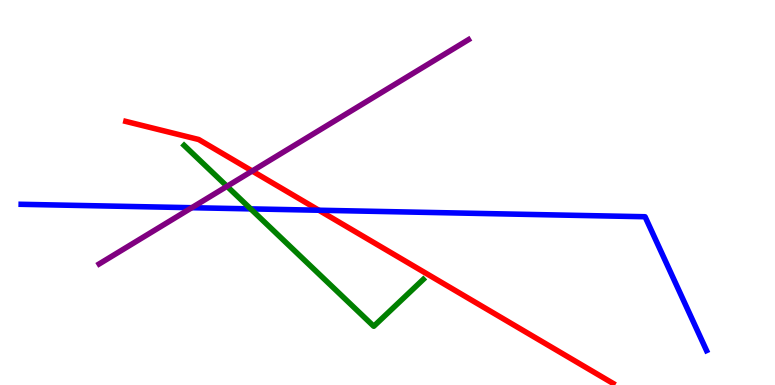[{'lines': ['blue', 'red'], 'intersections': [{'x': 4.11, 'y': 4.54}]}, {'lines': ['green', 'red'], 'intersections': []}, {'lines': ['purple', 'red'], 'intersections': [{'x': 3.25, 'y': 5.56}]}, {'lines': ['blue', 'green'], 'intersections': [{'x': 3.23, 'y': 4.57}]}, {'lines': ['blue', 'purple'], 'intersections': [{'x': 2.47, 'y': 4.61}]}, {'lines': ['green', 'purple'], 'intersections': [{'x': 2.93, 'y': 5.16}]}]